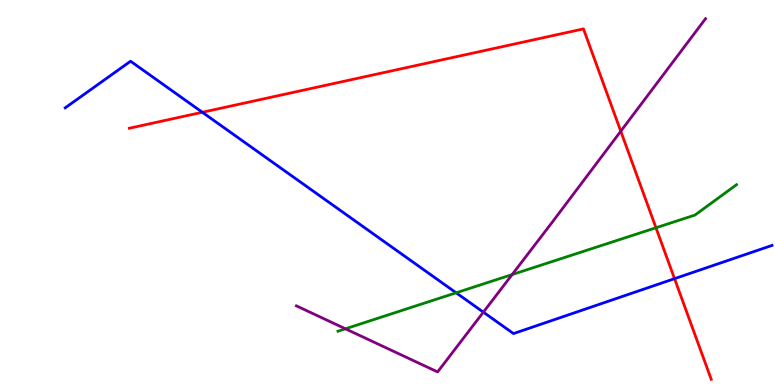[{'lines': ['blue', 'red'], 'intersections': [{'x': 2.61, 'y': 7.08}, {'x': 8.7, 'y': 2.76}]}, {'lines': ['green', 'red'], 'intersections': [{'x': 8.46, 'y': 4.08}]}, {'lines': ['purple', 'red'], 'intersections': [{'x': 8.01, 'y': 6.59}]}, {'lines': ['blue', 'green'], 'intersections': [{'x': 5.89, 'y': 2.4}]}, {'lines': ['blue', 'purple'], 'intersections': [{'x': 6.24, 'y': 1.89}]}, {'lines': ['green', 'purple'], 'intersections': [{'x': 4.46, 'y': 1.46}, {'x': 6.61, 'y': 2.87}]}]